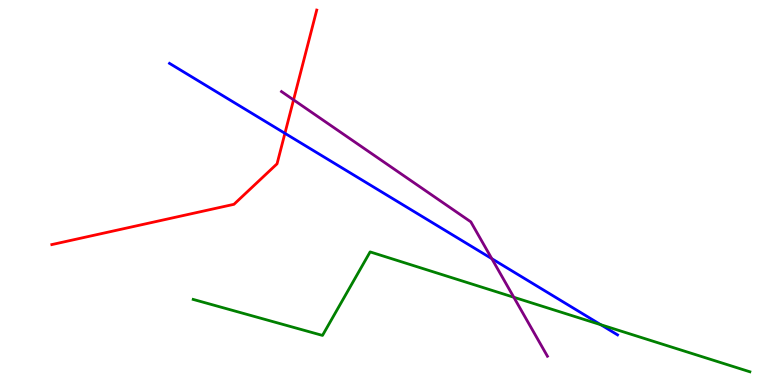[{'lines': ['blue', 'red'], 'intersections': [{'x': 3.68, 'y': 6.54}]}, {'lines': ['green', 'red'], 'intersections': []}, {'lines': ['purple', 'red'], 'intersections': [{'x': 3.79, 'y': 7.41}]}, {'lines': ['blue', 'green'], 'intersections': [{'x': 7.75, 'y': 1.57}]}, {'lines': ['blue', 'purple'], 'intersections': [{'x': 6.35, 'y': 3.28}]}, {'lines': ['green', 'purple'], 'intersections': [{'x': 6.63, 'y': 2.28}]}]